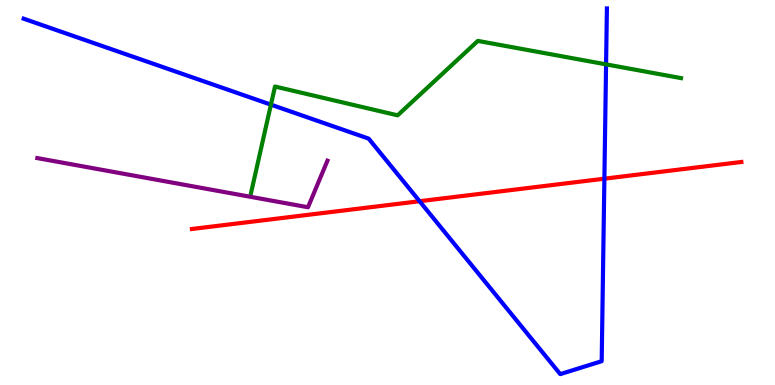[{'lines': ['blue', 'red'], 'intersections': [{'x': 5.41, 'y': 4.77}, {'x': 7.8, 'y': 5.36}]}, {'lines': ['green', 'red'], 'intersections': []}, {'lines': ['purple', 'red'], 'intersections': []}, {'lines': ['blue', 'green'], 'intersections': [{'x': 3.5, 'y': 7.28}, {'x': 7.82, 'y': 8.33}]}, {'lines': ['blue', 'purple'], 'intersections': []}, {'lines': ['green', 'purple'], 'intersections': []}]